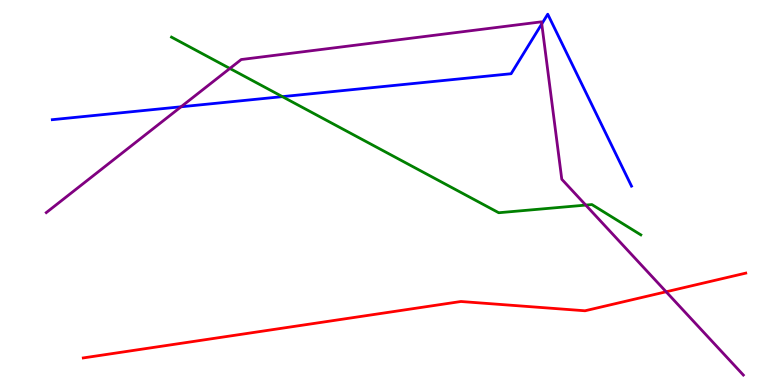[{'lines': ['blue', 'red'], 'intersections': []}, {'lines': ['green', 'red'], 'intersections': []}, {'lines': ['purple', 'red'], 'intersections': [{'x': 8.6, 'y': 2.42}]}, {'lines': ['blue', 'green'], 'intersections': [{'x': 3.64, 'y': 7.49}]}, {'lines': ['blue', 'purple'], 'intersections': [{'x': 2.34, 'y': 7.23}, {'x': 6.99, 'y': 9.38}]}, {'lines': ['green', 'purple'], 'intersections': [{'x': 2.97, 'y': 8.22}, {'x': 7.56, 'y': 4.67}]}]